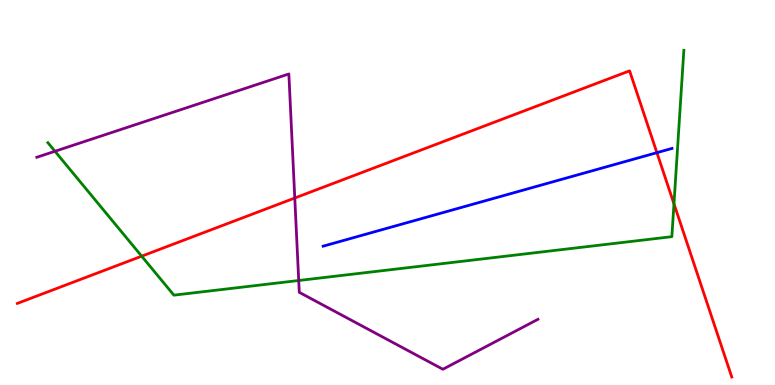[{'lines': ['blue', 'red'], 'intersections': [{'x': 8.48, 'y': 6.03}]}, {'lines': ['green', 'red'], 'intersections': [{'x': 1.83, 'y': 3.35}, {'x': 8.7, 'y': 4.71}]}, {'lines': ['purple', 'red'], 'intersections': [{'x': 3.8, 'y': 4.86}]}, {'lines': ['blue', 'green'], 'intersections': []}, {'lines': ['blue', 'purple'], 'intersections': []}, {'lines': ['green', 'purple'], 'intersections': [{'x': 0.709, 'y': 6.07}, {'x': 3.85, 'y': 2.71}]}]